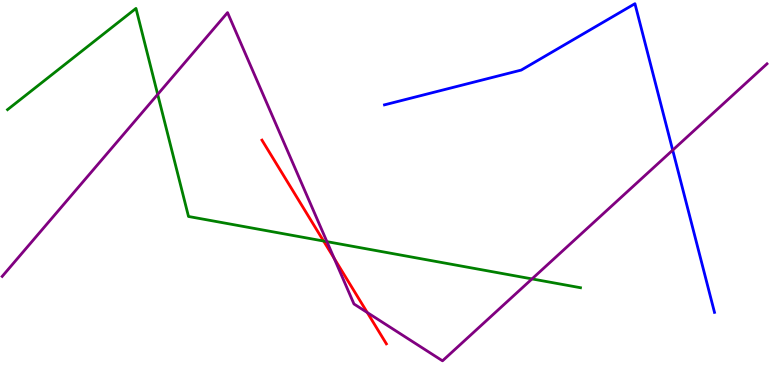[{'lines': ['blue', 'red'], 'intersections': []}, {'lines': ['green', 'red'], 'intersections': [{'x': 4.18, 'y': 3.74}]}, {'lines': ['purple', 'red'], 'intersections': [{'x': 4.31, 'y': 3.29}, {'x': 4.74, 'y': 1.88}]}, {'lines': ['blue', 'green'], 'intersections': []}, {'lines': ['blue', 'purple'], 'intersections': [{'x': 8.68, 'y': 6.1}]}, {'lines': ['green', 'purple'], 'intersections': [{'x': 2.03, 'y': 7.55}, {'x': 4.22, 'y': 3.72}, {'x': 6.86, 'y': 2.76}]}]